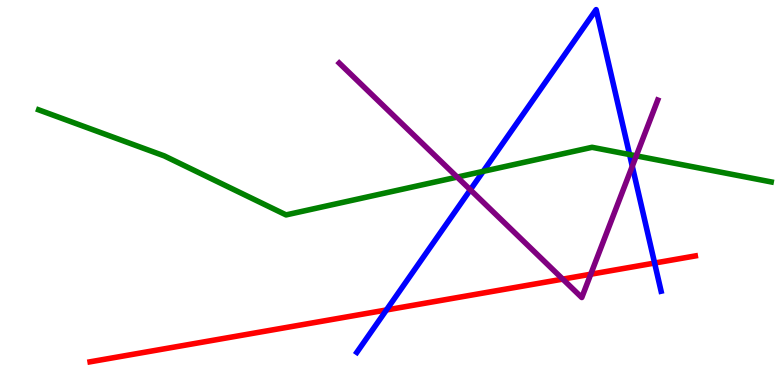[{'lines': ['blue', 'red'], 'intersections': [{'x': 4.99, 'y': 1.95}, {'x': 8.45, 'y': 3.17}]}, {'lines': ['green', 'red'], 'intersections': []}, {'lines': ['purple', 'red'], 'intersections': [{'x': 7.26, 'y': 2.75}, {'x': 7.62, 'y': 2.88}]}, {'lines': ['blue', 'green'], 'intersections': [{'x': 6.23, 'y': 5.55}, {'x': 8.12, 'y': 5.99}]}, {'lines': ['blue', 'purple'], 'intersections': [{'x': 6.07, 'y': 5.07}, {'x': 8.16, 'y': 5.68}]}, {'lines': ['green', 'purple'], 'intersections': [{'x': 5.9, 'y': 5.4}, {'x': 8.21, 'y': 5.95}]}]